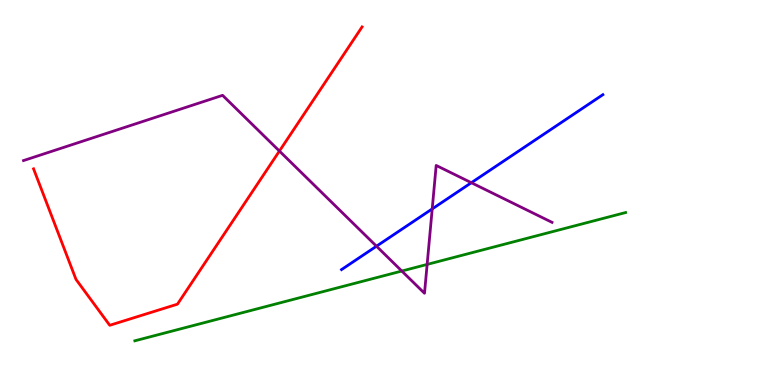[{'lines': ['blue', 'red'], 'intersections': []}, {'lines': ['green', 'red'], 'intersections': []}, {'lines': ['purple', 'red'], 'intersections': [{'x': 3.61, 'y': 6.08}]}, {'lines': ['blue', 'green'], 'intersections': []}, {'lines': ['blue', 'purple'], 'intersections': [{'x': 4.86, 'y': 3.61}, {'x': 5.58, 'y': 4.57}, {'x': 6.08, 'y': 5.25}]}, {'lines': ['green', 'purple'], 'intersections': [{'x': 5.18, 'y': 2.96}, {'x': 5.51, 'y': 3.13}]}]